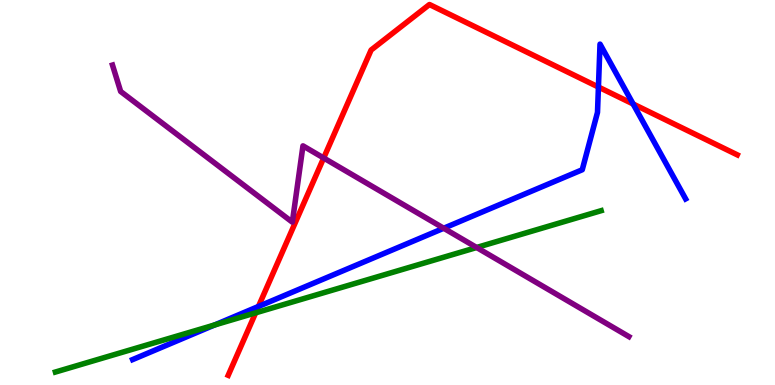[{'lines': ['blue', 'red'], 'intersections': [{'x': 3.33, 'y': 2.04}, {'x': 7.72, 'y': 7.74}, {'x': 8.17, 'y': 7.3}]}, {'lines': ['green', 'red'], 'intersections': [{'x': 3.3, 'y': 1.87}]}, {'lines': ['purple', 'red'], 'intersections': [{'x': 4.18, 'y': 5.9}]}, {'lines': ['blue', 'green'], 'intersections': [{'x': 2.77, 'y': 1.56}]}, {'lines': ['blue', 'purple'], 'intersections': [{'x': 5.73, 'y': 4.07}]}, {'lines': ['green', 'purple'], 'intersections': [{'x': 6.15, 'y': 3.57}]}]